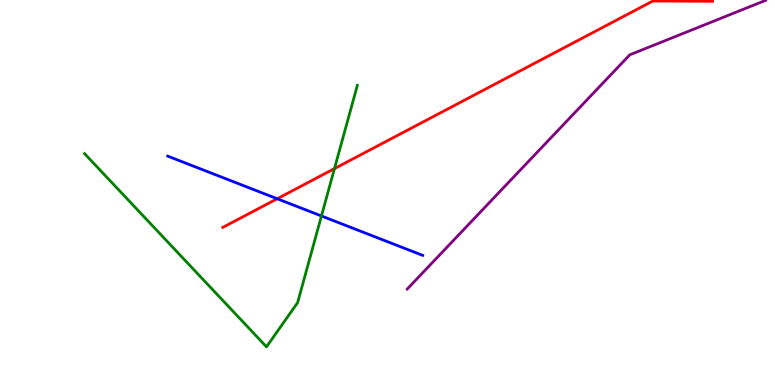[{'lines': ['blue', 'red'], 'intersections': [{'x': 3.58, 'y': 4.84}]}, {'lines': ['green', 'red'], 'intersections': [{'x': 4.32, 'y': 5.62}]}, {'lines': ['purple', 'red'], 'intersections': []}, {'lines': ['blue', 'green'], 'intersections': [{'x': 4.15, 'y': 4.39}]}, {'lines': ['blue', 'purple'], 'intersections': []}, {'lines': ['green', 'purple'], 'intersections': []}]